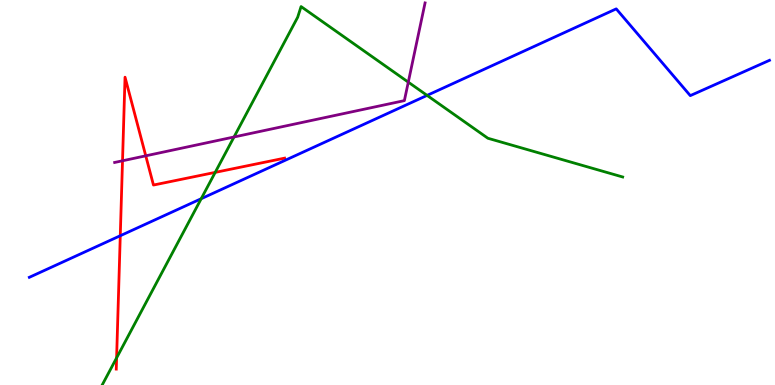[{'lines': ['blue', 'red'], 'intersections': [{'x': 1.55, 'y': 3.88}]}, {'lines': ['green', 'red'], 'intersections': [{'x': 1.5, 'y': 0.705}, {'x': 2.78, 'y': 5.52}]}, {'lines': ['purple', 'red'], 'intersections': [{'x': 1.58, 'y': 5.82}, {'x': 1.88, 'y': 5.95}]}, {'lines': ['blue', 'green'], 'intersections': [{'x': 2.6, 'y': 4.84}, {'x': 5.51, 'y': 7.52}]}, {'lines': ['blue', 'purple'], 'intersections': []}, {'lines': ['green', 'purple'], 'intersections': [{'x': 3.02, 'y': 6.44}, {'x': 5.27, 'y': 7.87}]}]